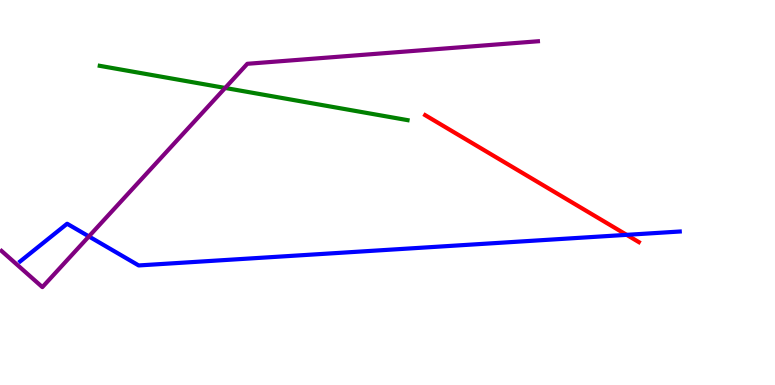[{'lines': ['blue', 'red'], 'intersections': [{'x': 8.09, 'y': 3.9}]}, {'lines': ['green', 'red'], 'intersections': []}, {'lines': ['purple', 'red'], 'intersections': []}, {'lines': ['blue', 'green'], 'intersections': []}, {'lines': ['blue', 'purple'], 'intersections': [{'x': 1.15, 'y': 3.86}]}, {'lines': ['green', 'purple'], 'intersections': [{'x': 2.91, 'y': 7.72}]}]